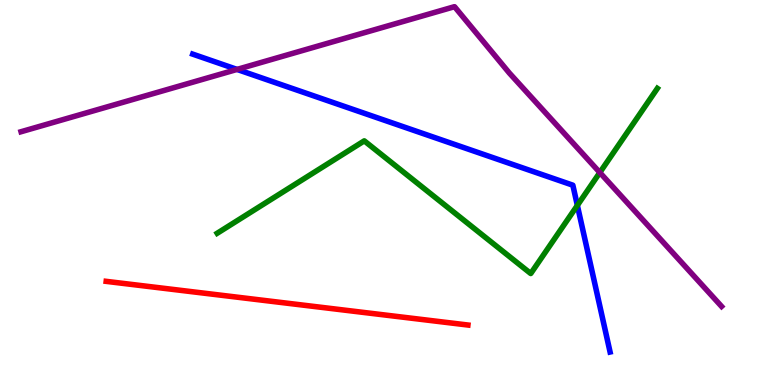[{'lines': ['blue', 'red'], 'intersections': []}, {'lines': ['green', 'red'], 'intersections': []}, {'lines': ['purple', 'red'], 'intersections': []}, {'lines': ['blue', 'green'], 'intersections': [{'x': 7.45, 'y': 4.67}]}, {'lines': ['blue', 'purple'], 'intersections': [{'x': 3.06, 'y': 8.2}]}, {'lines': ['green', 'purple'], 'intersections': [{'x': 7.74, 'y': 5.52}]}]